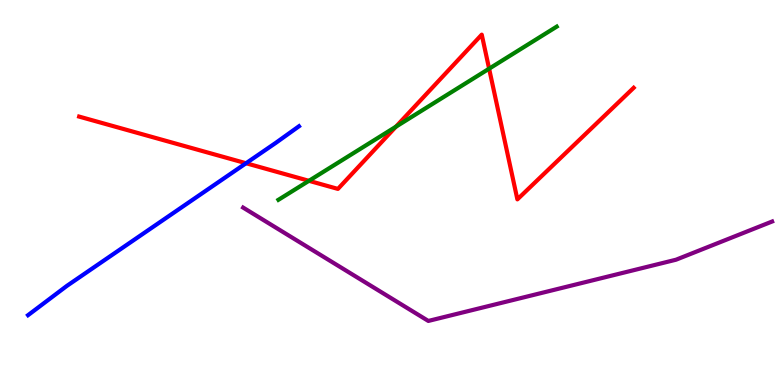[{'lines': ['blue', 'red'], 'intersections': [{'x': 3.17, 'y': 5.76}]}, {'lines': ['green', 'red'], 'intersections': [{'x': 3.99, 'y': 5.3}, {'x': 5.11, 'y': 6.71}, {'x': 6.31, 'y': 8.22}]}, {'lines': ['purple', 'red'], 'intersections': []}, {'lines': ['blue', 'green'], 'intersections': []}, {'lines': ['blue', 'purple'], 'intersections': []}, {'lines': ['green', 'purple'], 'intersections': []}]